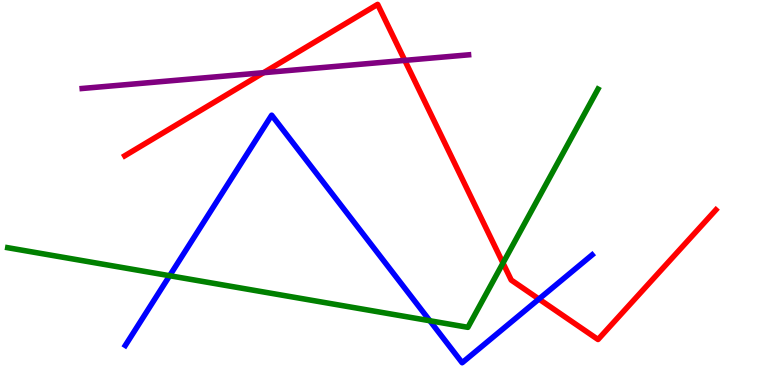[{'lines': ['blue', 'red'], 'intersections': [{'x': 6.95, 'y': 2.23}]}, {'lines': ['green', 'red'], 'intersections': [{'x': 6.49, 'y': 3.17}]}, {'lines': ['purple', 'red'], 'intersections': [{'x': 3.4, 'y': 8.11}, {'x': 5.22, 'y': 8.43}]}, {'lines': ['blue', 'green'], 'intersections': [{'x': 2.19, 'y': 2.84}, {'x': 5.55, 'y': 1.67}]}, {'lines': ['blue', 'purple'], 'intersections': []}, {'lines': ['green', 'purple'], 'intersections': []}]